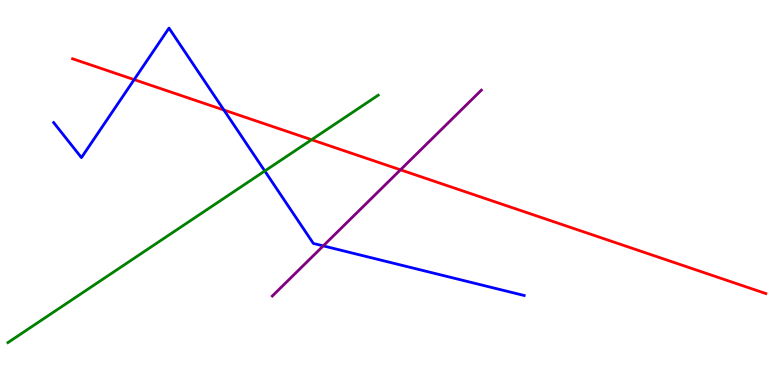[{'lines': ['blue', 'red'], 'intersections': [{'x': 1.73, 'y': 7.93}, {'x': 2.89, 'y': 7.14}]}, {'lines': ['green', 'red'], 'intersections': [{'x': 4.02, 'y': 6.37}]}, {'lines': ['purple', 'red'], 'intersections': [{'x': 5.17, 'y': 5.59}]}, {'lines': ['blue', 'green'], 'intersections': [{'x': 3.42, 'y': 5.56}]}, {'lines': ['blue', 'purple'], 'intersections': [{'x': 4.17, 'y': 3.61}]}, {'lines': ['green', 'purple'], 'intersections': []}]